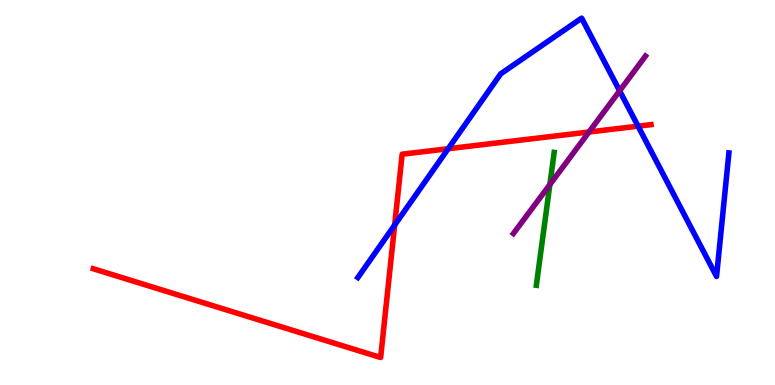[{'lines': ['blue', 'red'], 'intersections': [{'x': 5.09, 'y': 4.15}, {'x': 5.78, 'y': 6.14}, {'x': 8.23, 'y': 6.72}]}, {'lines': ['green', 'red'], 'intersections': []}, {'lines': ['purple', 'red'], 'intersections': [{'x': 7.6, 'y': 6.57}]}, {'lines': ['blue', 'green'], 'intersections': []}, {'lines': ['blue', 'purple'], 'intersections': [{'x': 8.0, 'y': 7.64}]}, {'lines': ['green', 'purple'], 'intersections': [{'x': 7.09, 'y': 5.21}]}]